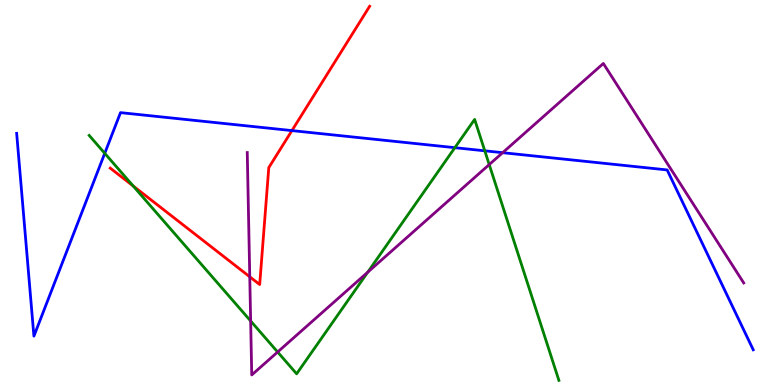[{'lines': ['blue', 'red'], 'intersections': [{'x': 3.77, 'y': 6.61}]}, {'lines': ['green', 'red'], 'intersections': [{'x': 1.72, 'y': 5.17}]}, {'lines': ['purple', 'red'], 'intersections': [{'x': 3.22, 'y': 2.81}]}, {'lines': ['blue', 'green'], 'intersections': [{'x': 1.35, 'y': 6.02}, {'x': 5.87, 'y': 6.16}, {'x': 6.26, 'y': 6.08}]}, {'lines': ['blue', 'purple'], 'intersections': [{'x': 6.49, 'y': 6.03}]}, {'lines': ['green', 'purple'], 'intersections': [{'x': 3.23, 'y': 1.66}, {'x': 3.58, 'y': 0.857}, {'x': 4.74, 'y': 2.93}, {'x': 6.31, 'y': 5.73}]}]